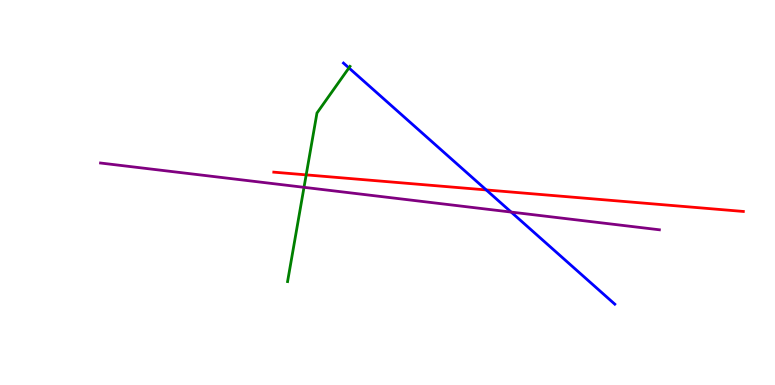[{'lines': ['blue', 'red'], 'intersections': [{'x': 6.27, 'y': 5.07}]}, {'lines': ['green', 'red'], 'intersections': [{'x': 3.95, 'y': 5.46}]}, {'lines': ['purple', 'red'], 'intersections': []}, {'lines': ['blue', 'green'], 'intersections': [{'x': 4.5, 'y': 8.24}]}, {'lines': ['blue', 'purple'], 'intersections': [{'x': 6.6, 'y': 4.49}]}, {'lines': ['green', 'purple'], 'intersections': [{'x': 3.92, 'y': 5.13}]}]